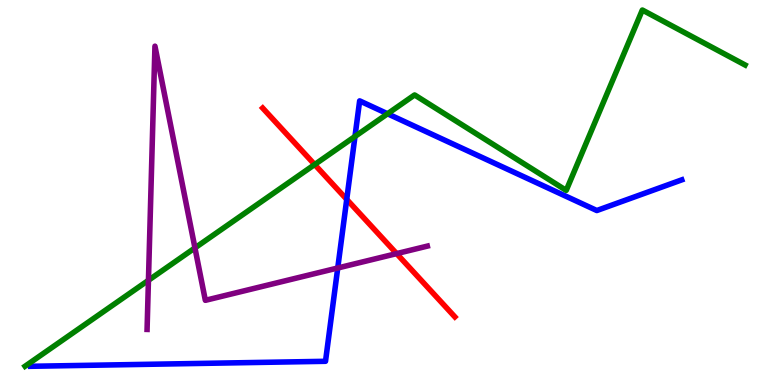[{'lines': ['blue', 'red'], 'intersections': [{'x': 4.47, 'y': 4.82}]}, {'lines': ['green', 'red'], 'intersections': [{'x': 4.06, 'y': 5.73}]}, {'lines': ['purple', 'red'], 'intersections': [{'x': 5.12, 'y': 3.41}]}, {'lines': ['blue', 'green'], 'intersections': [{'x': 4.58, 'y': 6.46}, {'x': 5.0, 'y': 7.04}]}, {'lines': ['blue', 'purple'], 'intersections': [{'x': 4.36, 'y': 3.04}]}, {'lines': ['green', 'purple'], 'intersections': [{'x': 1.92, 'y': 2.72}, {'x': 2.52, 'y': 3.56}]}]